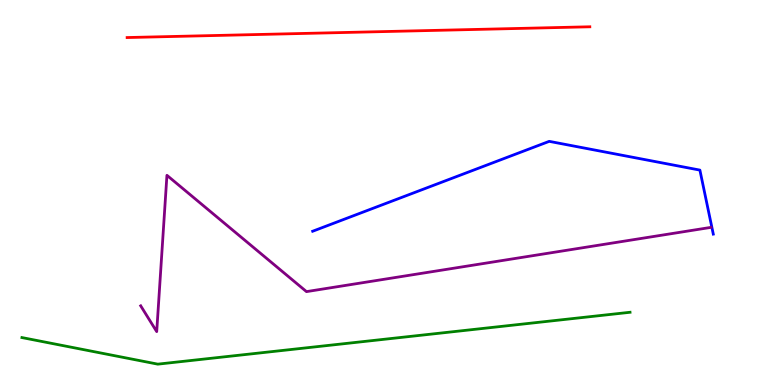[{'lines': ['blue', 'red'], 'intersections': []}, {'lines': ['green', 'red'], 'intersections': []}, {'lines': ['purple', 'red'], 'intersections': []}, {'lines': ['blue', 'green'], 'intersections': []}, {'lines': ['blue', 'purple'], 'intersections': []}, {'lines': ['green', 'purple'], 'intersections': []}]